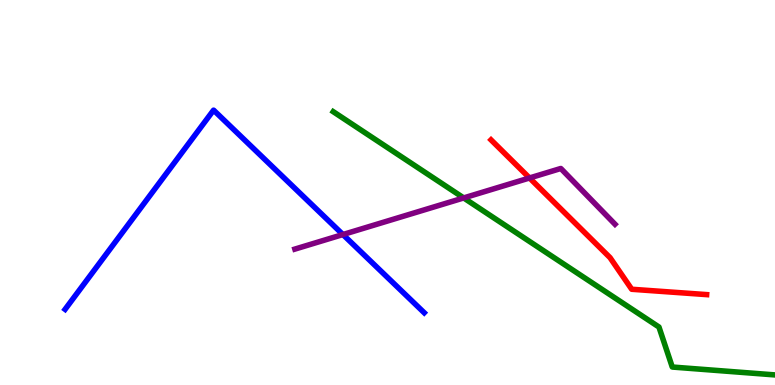[{'lines': ['blue', 'red'], 'intersections': []}, {'lines': ['green', 'red'], 'intersections': []}, {'lines': ['purple', 'red'], 'intersections': [{'x': 6.83, 'y': 5.38}]}, {'lines': ['blue', 'green'], 'intersections': []}, {'lines': ['blue', 'purple'], 'intersections': [{'x': 4.42, 'y': 3.91}]}, {'lines': ['green', 'purple'], 'intersections': [{'x': 5.98, 'y': 4.86}]}]